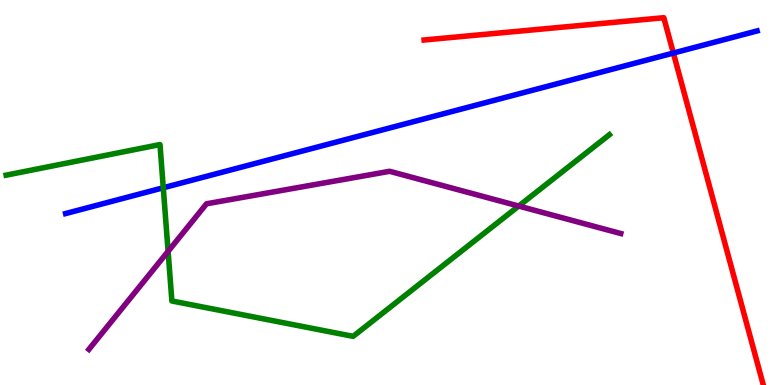[{'lines': ['blue', 'red'], 'intersections': [{'x': 8.69, 'y': 8.62}]}, {'lines': ['green', 'red'], 'intersections': []}, {'lines': ['purple', 'red'], 'intersections': []}, {'lines': ['blue', 'green'], 'intersections': [{'x': 2.11, 'y': 5.12}]}, {'lines': ['blue', 'purple'], 'intersections': []}, {'lines': ['green', 'purple'], 'intersections': [{'x': 2.17, 'y': 3.47}, {'x': 6.69, 'y': 4.65}]}]